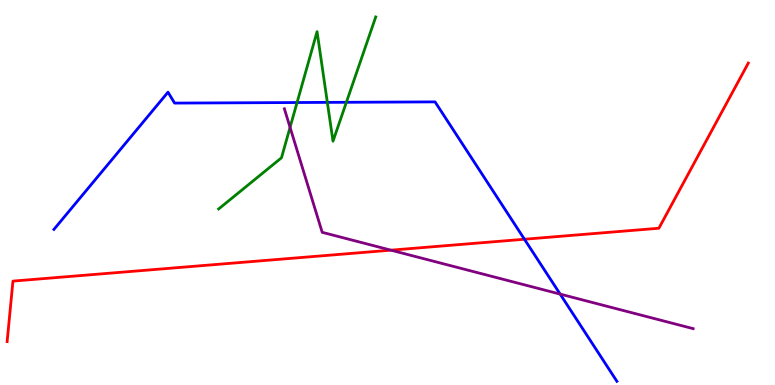[{'lines': ['blue', 'red'], 'intersections': [{'x': 6.77, 'y': 3.79}]}, {'lines': ['green', 'red'], 'intersections': []}, {'lines': ['purple', 'red'], 'intersections': [{'x': 5.04, 'y': 3.5}]}, {'lines': ['blue', 'green'], 'intersections': [{'x': 3.83, 'y': 7.34}, {'x': 4.22, 'y': 7.34}, {'x': 4.47, 'y': 7.34}]}, {'lines': ['blue', 'purple'], 'intersections': [{'x': 7.23, 'y': 2.36}]}, {'lines': ['green', 'purple'], 'intersections': [{'x': 3.74, 'y': 6.69}]}]